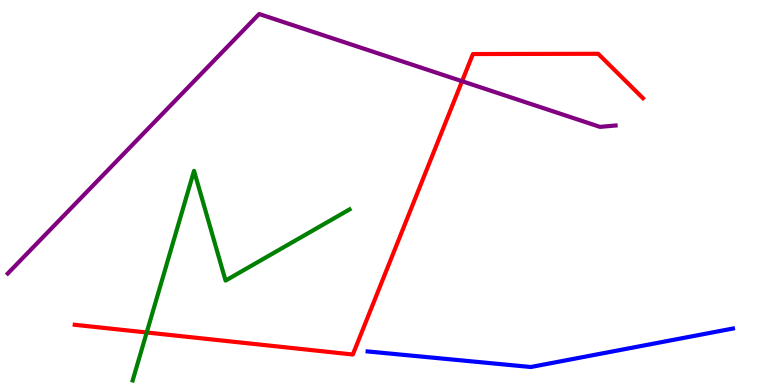[{'lines': ['blue', 'red'], 'intersections': []}, {'lines': ['green', 'red'], 'intersections': [{'x': 1.89, 'y': 1.36}]}, {'lines': ['purple', 'red'], 'intersections': [{'x': 5.96, 'y': 7.89}]}, {'lines': ['blue', 'green'], 'intersections': []}, {'lines': ['blue', 'purple'], 'intersections': []}, {'lines': ['green', 'purple'], 'intersections': []}]